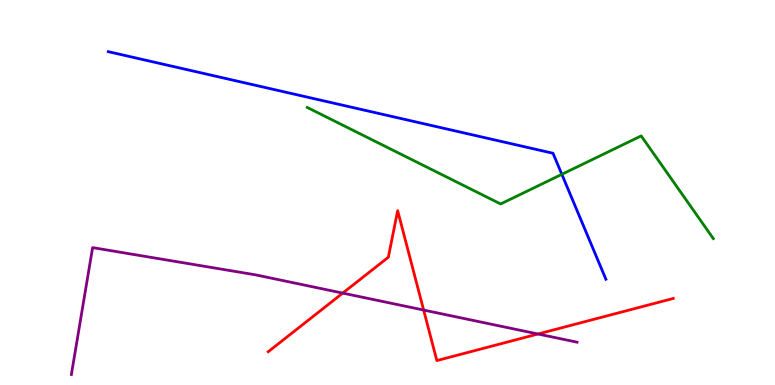[{'lines': ['blue', 'red'], 'intersections': []}, {'lines': ['green', 'red'], 'intersections': []}, {'lines': ['purple', 'red'], 'intersections': [{'x': 4.42, 'y': 2.39}, {'x': 5.47, 'y': 1.95}, {'x': 6.94, 'y': 1.32}]}, {'lines': ['blue', 'green'], 'intersections': [{'x': 7.25, 'y': 5.47}]}, {'lines': ['blue', 'purple'], 'intersections': []}, {'lines': ['green', 'purple'], 'intersections': []}]